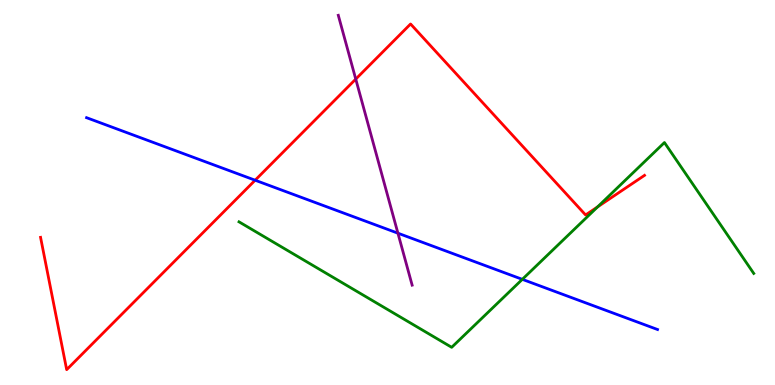[{'lines': ['blue', 'red'], 'intersections': [{'x': 3.29, 'y': 5.32}]}, {'lines': ['green', 'red'], 'intersections': [{'x': 7.71, 'y': 4.63}]}, {'lines': ['purple', 'red'], 'intersections': [{'x': 4.59, 'y': 7.95}]}, {'lines': ['blue', 'green'], 'intersections': [{'x': 6.74, 'y': 2.74}]}, {'lines': ['blue', 'purple'], 'intersections': [{'x': 5.13, 'y': 3.94}]}, {'lines': ['green', 'purple'], 'intersections': []}]